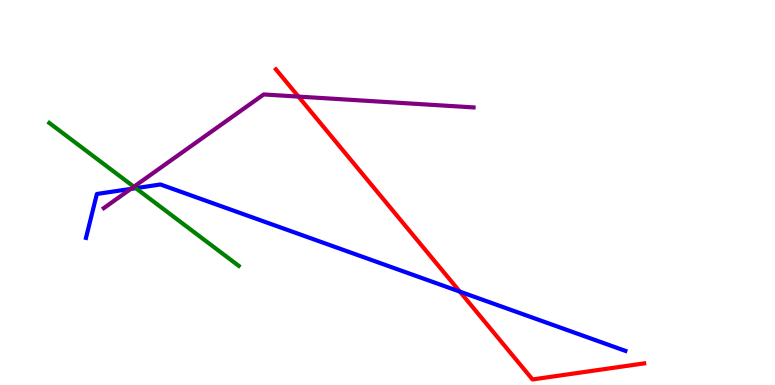[{'lines': ['blue', 'red'], 'intersections': [{'x': 5.93, 'y': 2.43}]}, {'lines': ['green', 'red'], 'intersections': []}, {'lines': ['purple', 'red'], 'intersections': [{'x': 3.85, 'y': 7.49}]}, {'lines': ['blue', 'green'], 'intersections': [{'x': 1.75, 'y': 5.11}]}, {'lines': ['blue', 'purple'], 'intersections': [{'x': 1.69, 'y': 5.09}]}, {'lines': ['green', 'purple'], 'intersections': [{'x': 1.73, 'y': 5.15}]}]